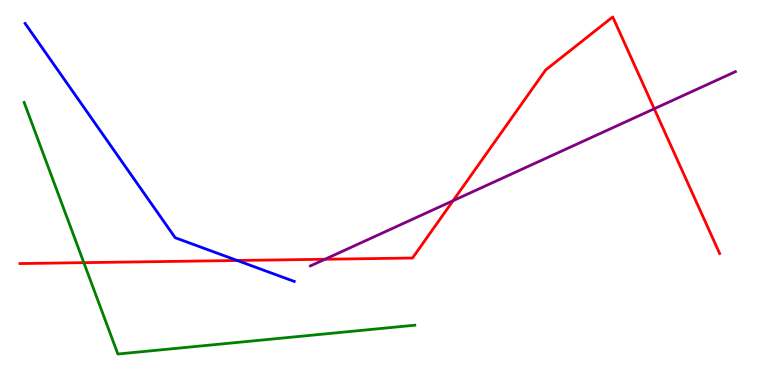[{'lines': ['blue', 'red'], 'intersections': [{'x': 3.06, 'y': 3.23}]}, {'lines': ['green', 'red'], 'intersections': [{'x': 1.08, 'y': 3.18}]}, {'lines': ['purple', 'red'], 'intersections': [{'x': 4.19, 'y': 3.27}, {'x': 5.85, 'y': 4.79}, {'x': 8.44, 'y': 7.17}]}, {'lines': ['blue', 'green'], 'intersections': []}, {'lines': ['blue', 'purple'], 'intersections': []}, {'lines': ['green', 'purple'], 'intersections': []}]